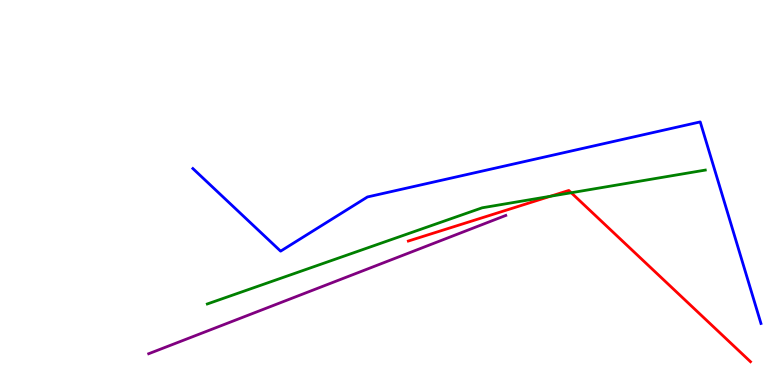[{'lines': ['blue', 'red'], 'intersections': []}, {'lines': ['green', 'red'], 'intersections': [{'x': 7.1, 'y': 4.9}, {'x': 7.37, 'y': 4.99}]}, {'lines': ['purple', 'red'], 'intersections': []}, {'lines': ['blue', 'green'], 'intersections': []}, {'lines': ['blue', 'purple'], 'intersections': []}, {'lines': ['green', 'purple'], 'intersections': []}]